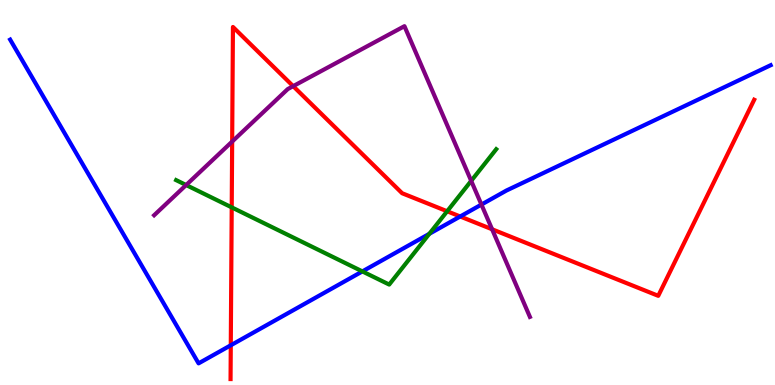[{'lines': ['blue', 'red'], 'intersections': [{'x': 2.98, 'y': 1.03}, {'x': 5.94, 'y': 4.38}]}, {'lines': ['green', 'red'], 'intersections': [{'x': 2.99, 'y': 4.61}, {'x': 5.77, 'y': 4.51}]}, {'lines': ['purple', 'red'], 'intersections': [{'x': 3.0, 'y': 6.32}, {'x': 3.78, 'y': 7.76}, {'x': 6.35, 'y': 4.04}]}, {'lines': ['blue', 'green'], 'intersections': [{'x': 4.68, 'y': 2.95}, {'x': 5.54, 'y': 3.93}]}, {'lines': ['blue', 'purple'], 'intersections': [{'x': 6.21, 'y': 4.69}]}, {'lines': ['green', 'purple'], 'intersections': [{'x': 2.4, 'y': 5.19}, {'x': 6.08, 'y': 5.3}]}]